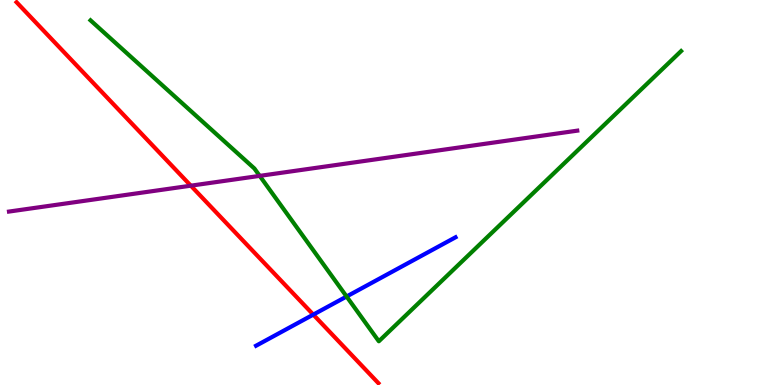[{'lines': ['blue', 'red'], 'intersections': [{'x': 4.04, 'y': 1.83}]}, {'lines': ['green', 'red'], 'intersections': []}, {'lines': ['purple', 'red'], 'intersections': [{'x': 2.46, 'y': 5.18}]}, {'lines': ['blue', 'green'], 'intersections': [{'x': 4.47, 'y': 2.3}]}, {'lines': ['blue', 'purple'], 'intersections': []}, {'lines': ['green', 'purple'], 'intersections': [{'x': 3.35, 'y': 5.43}]}]